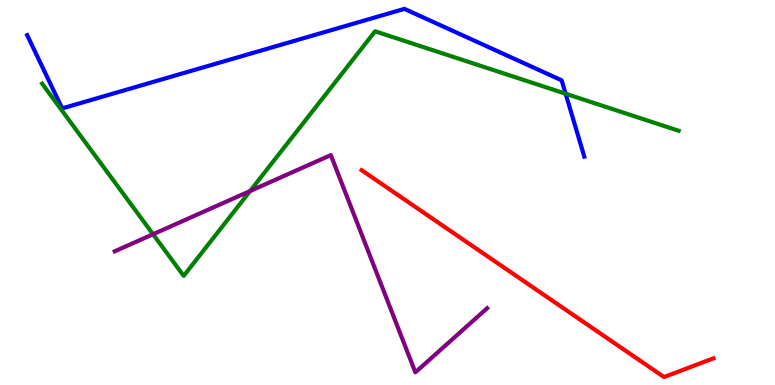[{'lines': ['blue', 'red'], 'intersections': []}, {'lines': ['green', 'red'], 'intersections': []}, {'lines': ['purple', 'red'], 'intersections': []}, {'lines': ['blue', 'green'], 'intersections': [{'x': 7.3, 'y': 7.57}]}, {'lines': ['blue', 'purple'], 'intersections': []}, {'lines': ['green', 'purple'], 'intersections': [{'x': 1.97, 'y': 3.92}, {'x': 3.23, 'y': 5.04}]}]